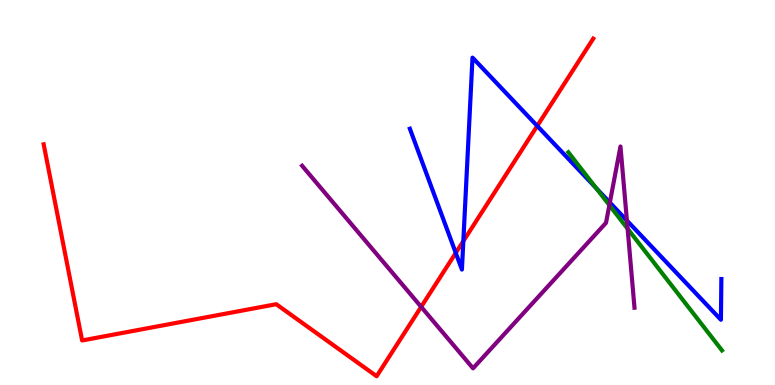[{'lines': ['blue', 'red'], 'intersections': [{'x': 5.88, 'y': 3.43}, {'x': 5.98, 'y': 3.74}, {'x': 6.93, 'y': 6.73}]}, {'lines': ['green', 'red'], 'intersections': []}, {'lines': ['purple', 'red'], 'intersections': [{'x': 5.43, 'y': 2.03}]}, {'lines': ['blue', 'green'], 'intersections': [{'x': 7.69, 'y': 5.12}]}, {'lines': ['blue', 'purple'], 'intersections': [{'x': 7.87, 'y': 4.74}, {'x': 8.09, 'y': 4.27}]}, {'lines': ['green', 'purple'], 'intersections': [{'x': 7.86, 'y': 4.67}, {'x': 8.1, 'y': 4.06}]}]